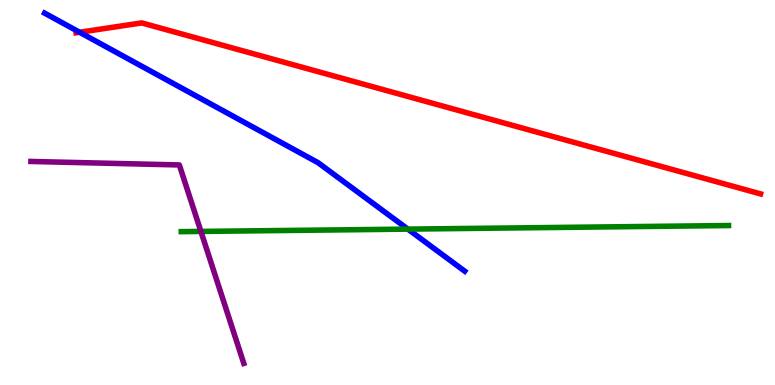[{'lines': ['blue', 'red'], 'intersections': [{'x': 1.03, 'y': 9.16}]}, {'lines': ['green', 'red'], 'intersections': []}, {'lines': ['purple', 'red'], 'intersections': []}, {'lines': ['blue', 'green'], 'intersections': [{'x': 5.26, 'y': 4.05}]}, {'lines': ['blue', 'purple'], 'intersections': []}, {'lines': ['green', 'purple'], 'intersections': [{'x': 2.59, 'y': 3.99}]}]